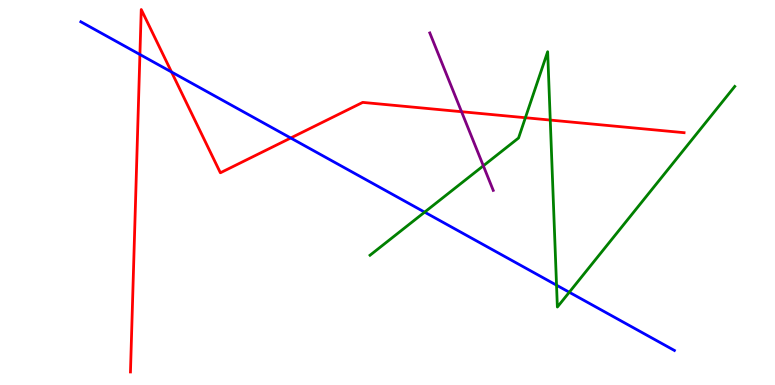[{'lines': ['blue', 'red'], 'intersections': [{'x': 1.81, 'y': 8.58}, {'x': 2.21, 'y': 8.13}, {'x': 3.75, 'y': 6.42}]}, {'lines': ['green', 'red'], 'intersections': [{'x': 6.78, 'y': 6.94}, {'x': 7.1, 'y': 6.88}]}, {'lines': ['purple', 'red'], 'intersections': [{'x': 5.96, 'y': 7.1}]}, {'lines': ['blue', 'green'], 'intersections': [{'x': 5.48, 'y': 4.49}, {'x': 7.18, 'y': 2.59}, {'x': 7.35, 'y': 2.41}]}, {'lines': ['blue', 'purple'], 'intersections': []}, {'lines': ['green', 'purple'], 'intersections': [{'x': 6.24, 'y': 5.69}]}]